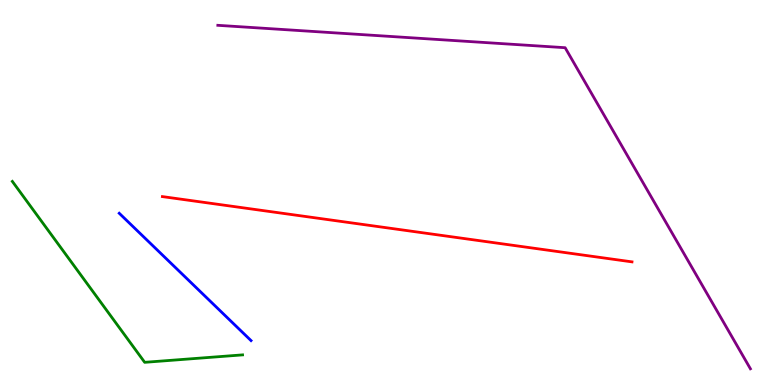[{'lines': ['blue', 'red'], 'intersections': []}, {'lines': ['green', 'red'], 'intersections': []}, {'lines': ['purple', 'red'], 'intersections': []}, {'lines': ['blue', 'green'], 'intersections': []}, {'lines': ['blue', 'purple'], 'intersections': []}, {'lines': ['green', 'purple'], 'intersections': []}]